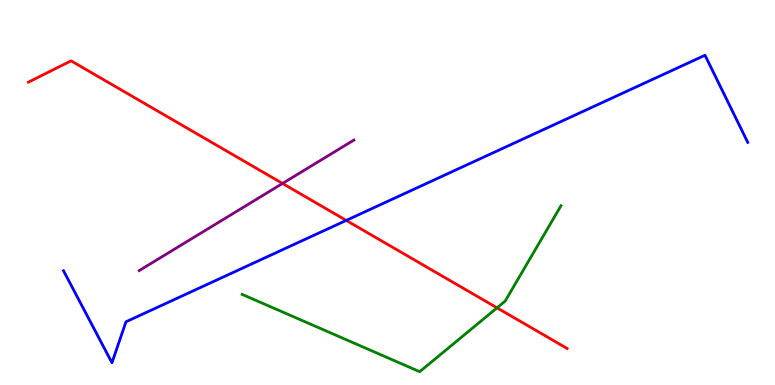[{'lines': ['blue', 'red'], 'intersections': [{'x': 4.47, 'y': 4.28}]}, {'lines': ['green', 'red'], 'intersections': [{'x': 6.41, 'y': 2.0}]}, {'lines': ['purple', 'red'], 'intersections': [{'x': 3.65, 'y': 5.23}]}, {'lines': ['blue', 'green'], 'intersections': []}, {'lines': ['blue', 'purple'], 'intersections': []}, {'lines': ['green', 'purple'], 'intersections': []}]